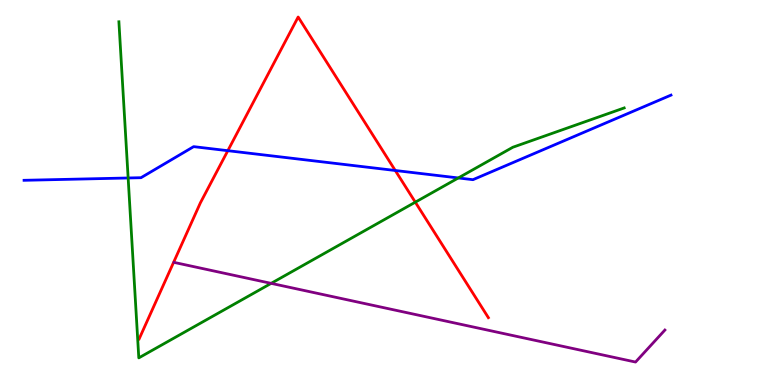[{'lines': ['blue', 'red'], 'intersections': [{'x': 2.94, 'y': 6.09}, {'x': 5.1, 'y': 5.57}]}, {'lines': ['green', 'red'], 'intersections': [{'x': 5.36, 'y': 4.75}]}, {'lines': ['purple', 'red'], 'intersections': []}, {'lines': ['blue', 'green'], 'intersections': [{'x': 1.65, 'y': 5.38}, {'x': 5.91, 'y': 5.38}]}, {'lines': ['blue', 'purple'], 'intersections': []}, {'lines': ['green', 'purple'], 'intersections': [{'x': 3.5, 'y': 2.64}]}]